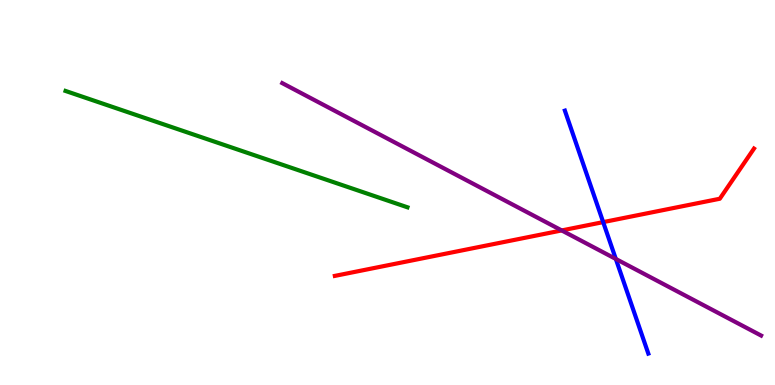[{'lines': ['blue', 'red'], 'intersections': [{'x': 7.78, 'y': 4.23}]}, {'lines': ['green', 'red'], 'intersections': []}, {'lines': ['purple', 'red'], 'intersections': [{'x': 7.25, 'y': 4.01}]}, {'lines': ['blue', 'green'], 'intersections': []}, {'lines': ['blue', 'purple'], 'intersections': [{'x': 7.95, 'y': 3.27}]}, {'lines': ['green', 'purple'], 'intersections': []}]